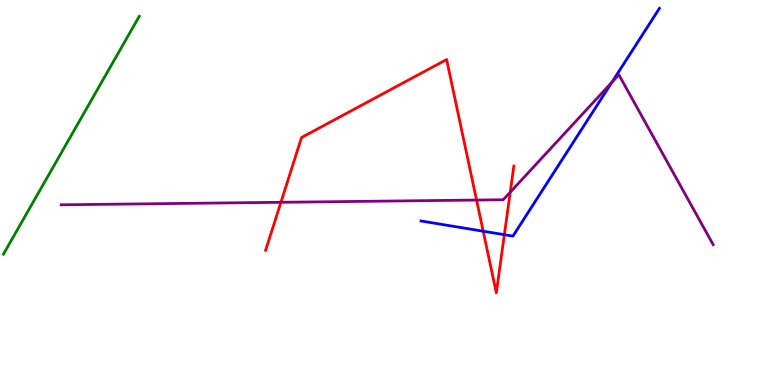[{'lines': ['blue', 'red'], 'intersections': [{'x': 6.23, 'y': 3.99}, {'x': 6.51, 'y': 3.9}]}, {'lines': ['green', 'red'], 'intersections': []}, {'lines': ['purple', 'red'], 'intersections': [{'x': 3.62, 'y': 4.75}, {'x': 6.15, 'y': 4.8}, {'x': 6.58, 'y': 5.01}]}, {'lines': ['blue', 'green'], 'intersections': []}, {'lines': ['blue', 'purple'], 'intersections': [{'x': 7.9, 'y': 7.86}]}, {'lines': ['green', 'purple'], 'intersections': []}]